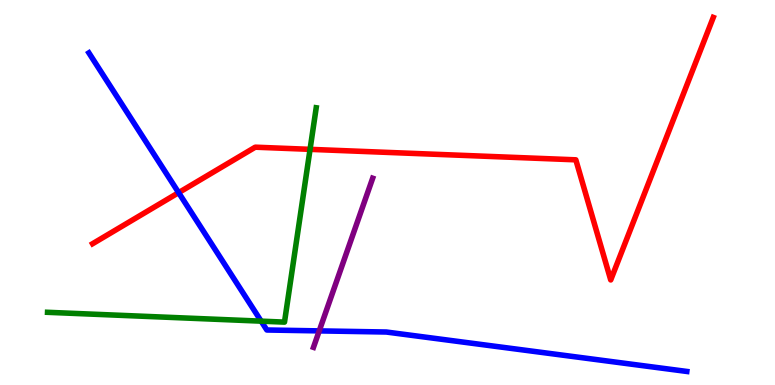[{'lines': ['blue', 'red'], 'intersections': [{'x': 2.3, 'y': 5.0}]}, {'lines': ['green', 'red'], 'intersections': [{'x': 4.0, 'y': 6.12}]}, {'lines': ['purple', 'red'], 'intersections': []}, {'lines': ['blue', 'green'], 'intersections': [{'x': 3.37, 'y': 1.66}]}, {'lines': ['blue', 'purple'], 'intersections': [{'x': 4.12, 'y': 1.41}]}, {'lines': ['green', 'purple'], 'intersections': []}]